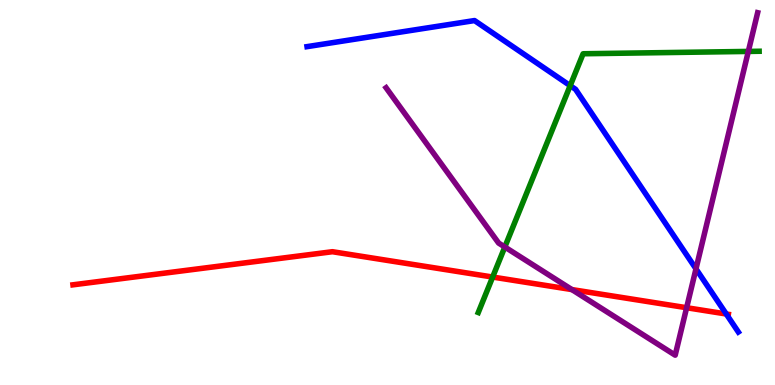[{'lines': ['blue', 'red'], 'intersections': [{'x': 9.37, 'y': 1.84}]}, {'lines': ['green', 'red'], 'intersections': [{'x': 6.36, 'y': 2.8}]}, {'lines': ['purple', 'red'], 'intersections': [{'x': 7.38, 'y': 2.48}, {'x': 8.86, 'y': 2.01}]}, {'lines': ['blue', 'green'], 'intersections': [{'x': 7.36, 'y': 7.77}]}, {'lines': ['blue', 'purple'], 'intersections': [{'x': 8.98, 'y': 3.02}]}, {'lines': ['green', 'purple'], 'intersections': [{'x': 6.51, 'y': 3.58}, {'x': 9.66, 'y': 8.66}]}]